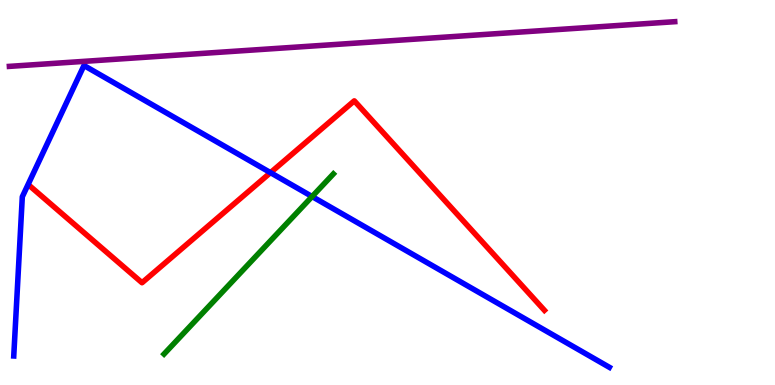[{'lines': ['blue', 'red'], 'intersections': [{'x': 3.49, 'y': 5.52}]}, {'lines': ['green', 'red'], 'intersections': []}, {'lines': ['purple', 'red'], 'intersections': []}, {'lines': ['blue', 'green'], 'intersections': [{'x': 4.03, 'y': 4.89}]}, {'lines': ['blue', 'purple'], 'intersections': []}, {'lines': ['green', 'purple'], 'intersections': []}]